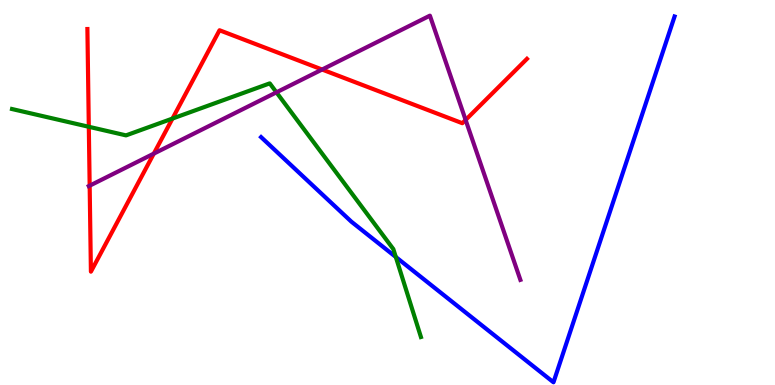[{'lines': ['blue', 'red'], 'intersections': []}, {'lines': ['green', 'red'], 'intersections': [{'x': 1.15, 'y': 6.71}, {'x': 2.23, 'y': 6.92}]}, {'lines': ['purple', 'red'], 'intersections': [{'x': 1.16, 'y': 5.18}, {'x': 1.98, 'y': 6.01}, {'x': 4.16, 'y': 8.19}, {'x': 6.01, 'y': 6.88}]}, {'lines': ['blue', 'green'], 'intersections': [{'x': 5.11, 'y': 3.32}]}, {'lines': ['blue', 'purple'], 'intersections': []}, {'lines': ['green', 'purple'], 'intersections': [{'x': 3.57, 'y': 7.6}]}]